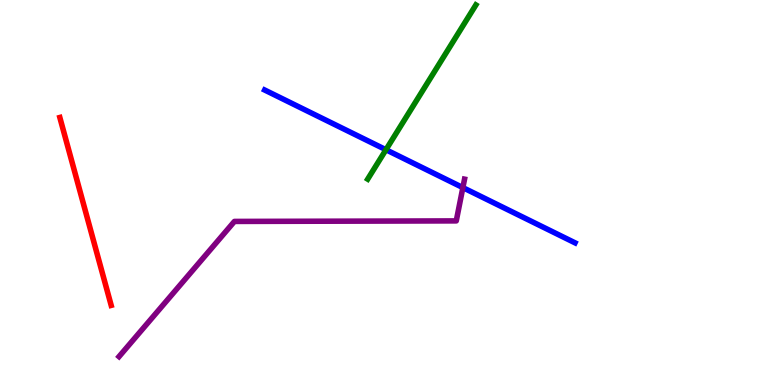[{'lines': ['blue', 'red'], 'intersections': []}, {'lines': ['green', 'red'], 'intersections': []}, {'lines': ['purple', 'red'], 'intersections': []}, {'lines': ['blue', 'green'], 'intersections': [{'x': 4.98, 'y': 6.11}]}, {'lines': ['blue', 'purple'], 'intersections': [{'x': 5.97, 'y': 5.13}]}, {'lines': ['green', 'purple'], 'intersections': []}]